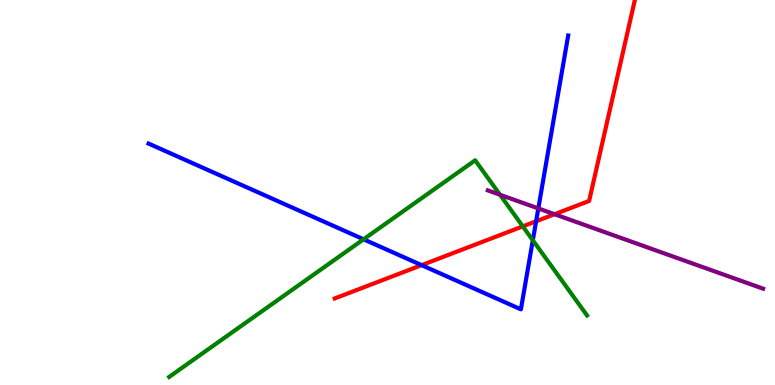[{'lines': ['blue', 'red'], 'intersections': [{'x': 5.44, 'y': 3.11}, {'x': 6.92, 'y': 4.25}]}, {'lines': ['green', 'red'], 'intersections': [{'x': 6.75, 'y': 4.12}]}, {'lines': ['purple', 'red'], 'intersections': [{'x': 7.16, 'y': 4.44}]}, {'lines': ['blue', 'green'], 'intersections': [{'x': 4.69, 'y': 3.78}, {'x': 6.88, 'y': 3.76}]}, {'lines': ['blue', 'purple'], 'intersections': [{'x': 6.95, 'y': 4.59}]}, {'lines': ['green', 'purple'], 'intersections': [{'x': 6.45, 'y': 4.94}]}]